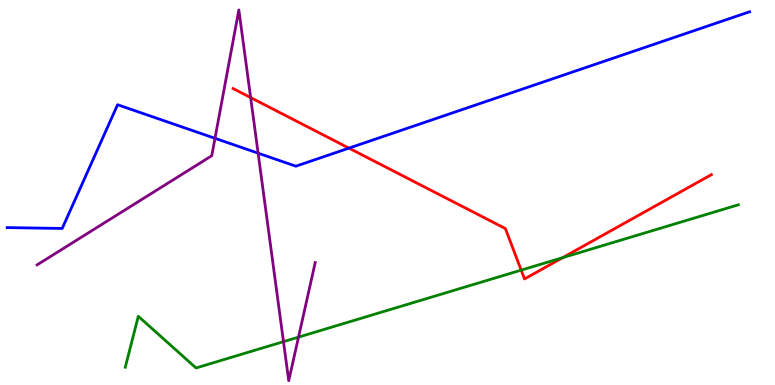[{'lines': ['blue', 'red'], 'intersections': [{'x': 4.5, 'y': 6.15}]}, {'lines': ['green', 'red'], 'intersections': [{'x': 6.72, 'y': 2.98}, {'x': 7.26, 'y': 3.31}]}, {'lines': ['purple', 'red'], 'intersections': [{'x': 3.23, 'y': 7.47}]}, {'lines': ['blue', 'green'], 'intersections': []}, {'lines': ['blue', 'purple'], 'intersections': [{'x': 2.77, 'y': 6.41}, {'x': 3.33, 'y': 6.02}]}, {'lines': ['green', 'purple'], 'intersections': [{'x': 3.66, 'y': 1.13}, {'x': 3.85, 'y': 1.24}]}]